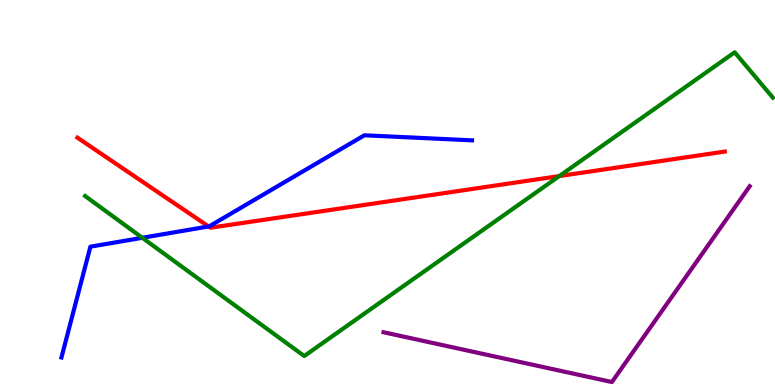[{'lines': ['blue', 'red'], 'intersections': [{'x': 2.69, 'y': 4.12}]}, {'lines': ['green', 'red'], 'intersections': [{'x': 7.22, 'y': 5.43}]}, {'lines': ['purple', 'red'], 'intersections': []}, {'lines': ['blue', 'green'], 'intersections': [{'x': 1.84, 'y': 3.82}]}, {'lines': ['blue', 'purple'], 'intersections': []}, {'lines': ['green', 'purple'], 'intersections': []}]